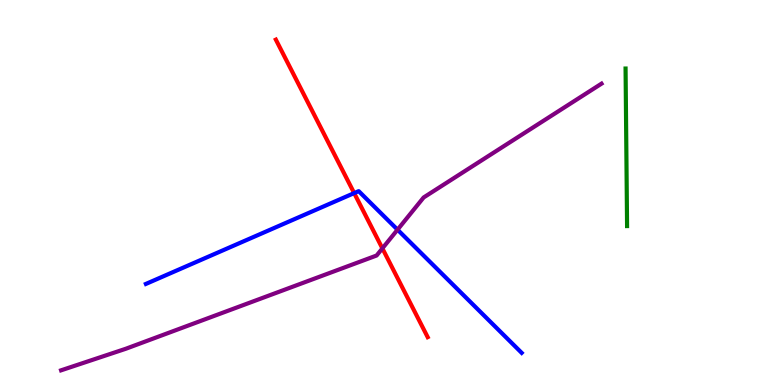[{'lines': ['blue', 'red'], 'intersections': [{'x': 4.57, 'y': 4.98}]}, {'lines': ['green', 'red'], 'intersections': []}, {'lines': ['purple', 'red'], 'intersections': [{'x': 4.93, 'y': 3.55}]}, {'lines': ['blue', 'green'], 'intersections': []}, {'lines': ['blue', 'purple'], 'intersections': [{'x': 5.13, 'y': 4.03}]}, {'lines': ['green', 'purple'], 'intersections': []}]